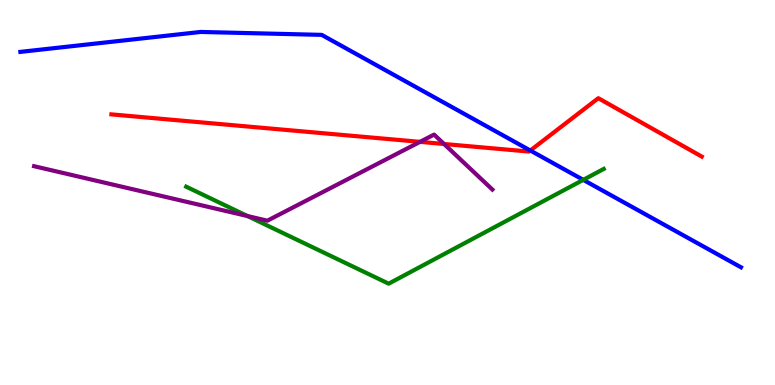[{'lines': ['blue', 'red'], 'intersections': [{'x': 6.84, 'y': 6.09}]}, {'lines': ['green', 'red'], 'intersections': []}, {'lines': ['purple', 'red'], 'intersections': [{'x': 5.42, 'y': 6.32}, {'x': 5.73, 'y': 6.26}]}, {'lines': ['blue', 'green'], 'intersections': [{'x': 7.53, 'y': 5.33}]}, {'lines': ['blue', 'purple'], 'intersections': []}, {'lines': ['green', 'purple'], 'intersections': [{'x': 3.19, 'y': 4.39}]}]